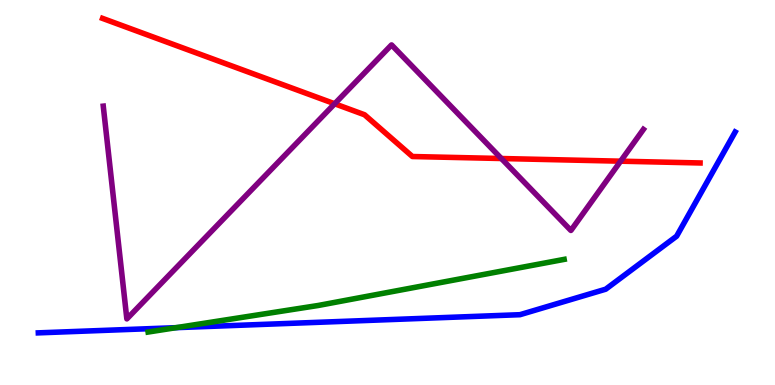[{'lines': ['blue', 'red'], 'intersections': []}, {'lines': ['green', 'red'], 'intersections': []}, {'lines': ['purple', 'red'], 'intersections': [{'x': 4.32, 'y': 7.3}, {'x': 6.47, 'y': 5.88}, {'x': 8.01, 'y': 5.81}]}, {'lines': ['blue', 'green'], 'intersections': [{'x': 2.27, 'y': 1.49}]}, {'lines': ['blue', 'purple'], 'intersections': []}, {'lines': ['green', 'purple'], 'intersections': []}]